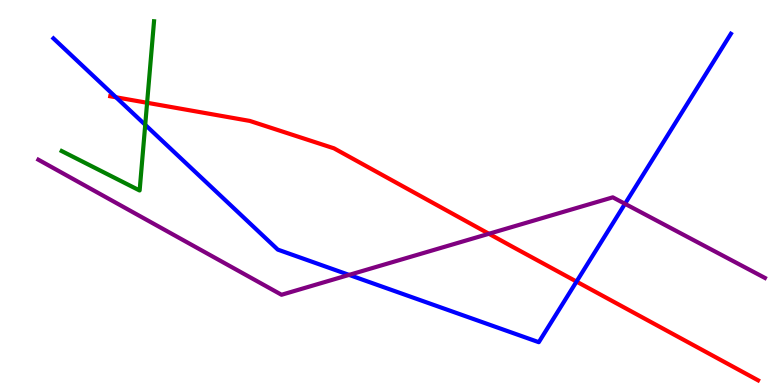[{'lines': ['blue', 'red'], 'intersections': [{'x': 1.5, 'y': 7.47}, {'x': 7.44, 'y': 2.69}]}, {'lines': ['green', 'red'], 'intersections': [{'x': 1.9, 'y': 7.33}]}, {'lines': ['purple', 'red'], 'intersections': [{'x': 6.31, 'y': 3.93}]}, {'lines': ['blue', 'green'], 'intersections': [{'x': 1.87, 'y': 6.76}]}, {'lines': ['blue', 'purple'], 'intersections': [{'x': 4.5, 'y': 2.86}, {'x': 8.06, 'y': 4.71}]}, {'lines': ['green', 'purple'], 'intersections': []}]